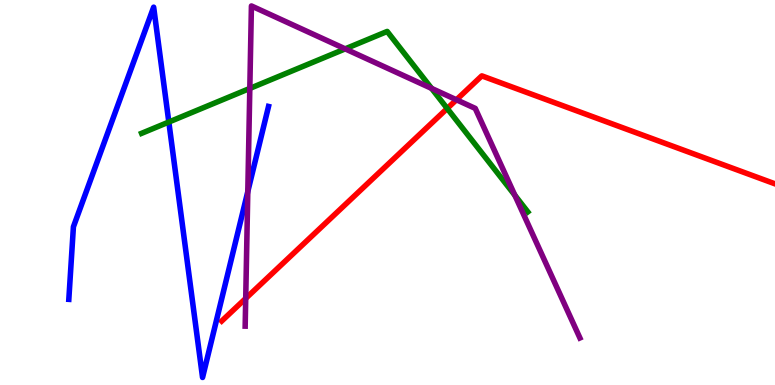[{'lines': ['blue', 'red'], 'intersections': []}, {'lines': ['green', 'red'], 'intersections': [{'x': 5.77, 'y': 7.18}]}, {'lines': ['purple', 'red'], 'intersections': [{'x': 3.17, 'y': 2.25}, {'x': 5.89, 'y': 7.41}]}, {'lines': ['blue', 'green'], 'intersections': [{'x': 2.18, 'y': 6.83}]}, {'lines': ['blue', 'purple'], 'intersections': [{'x': 3.2, 'y': 5.02}]}, {'lines': ['green', 'purple'], 'intersections': [{'x': 3.22, 'y': 7.7}, {'x': 4.45, 'y': 8.73}, {'x': 5.57, 'y': 7.7}, {'x': 6.64, 'y': 4.93}]}]